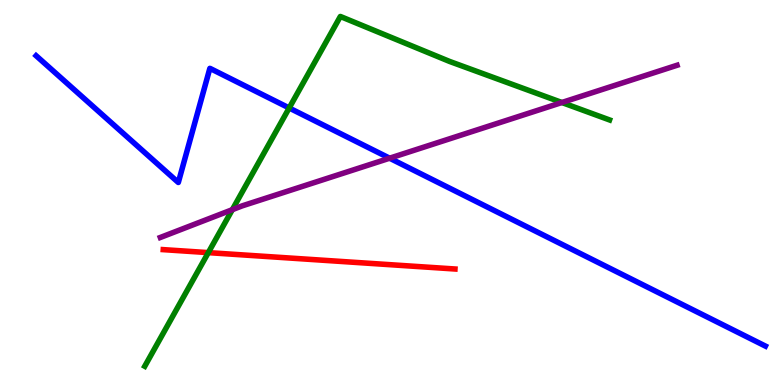[{'lines': ['blue', 'red'], 'intersections': []}, {'lines': ['green', 'red'], 'intersections': [{'x': 2.69, 'y': 3.44}]}, {'lines': ['purple', 'red'], 'intersections': []}, {'lines': ['blue', 'green'], 'intersections': [{'x': 3.73, 'y': 7.2}]}, {'lines': ['blue', 'purple'], 'intersections': [{'x': 5.03, 'y': 5.89}]}, {'lines': ['green', 'purple'], 'intersections': [{'x': 3.0, 'y': 4.55}, {'x': 7.25, 'y': 7.34}]}]